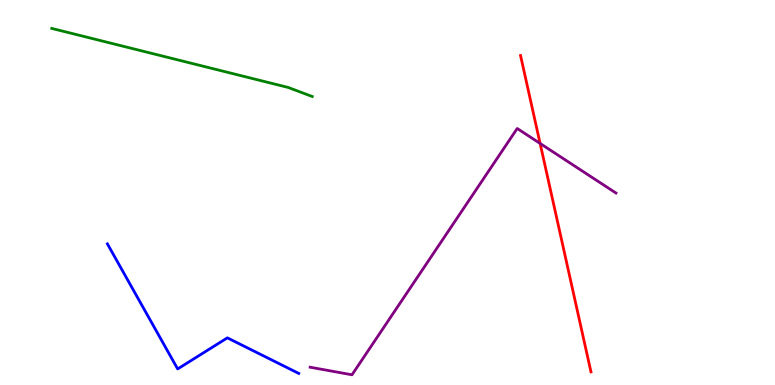[{'lines': ['blue', 'red'], 'intersections': []}, {'lines': ['green', 'red'], 'intersections': []}, {'lines': ['purple', 'red'], 'intersections': [{'x': 6.97, 'y': 6.27}]}, {'lines': ['blue', 'green'], 'intersections': []}, {'lines': ['blue', 'purple'], 'intersections': []}, {'lines': ['green', 'purple'], 'intersections': []}]